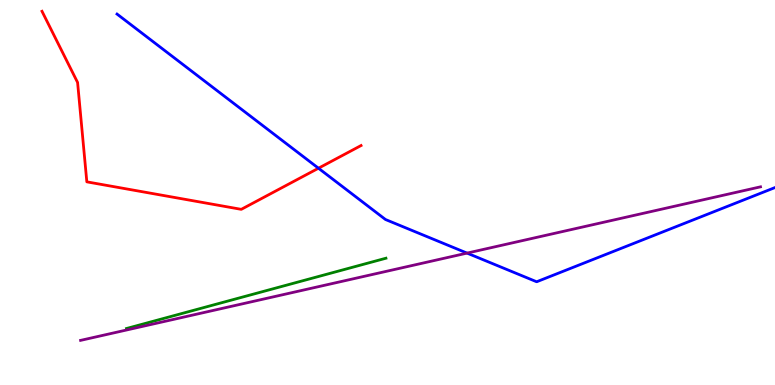[{'lines': ['blue', 'red'], 'intersections': [{'x': 4.11, 'y': 5.63}]}, {'lines': ['green', 'red'], 'intersections': []}, {'lines': ['purple', 'red'], 'intersections': []}, {'lines': ['blue', 'green'], 'intersections': []}, {'lines': ['blue', 'purple'], 'intersections': [{'x': 6.03, 'y': 3.43}]}, {'lines': ['green', 'purple'], 'intersections': []}]